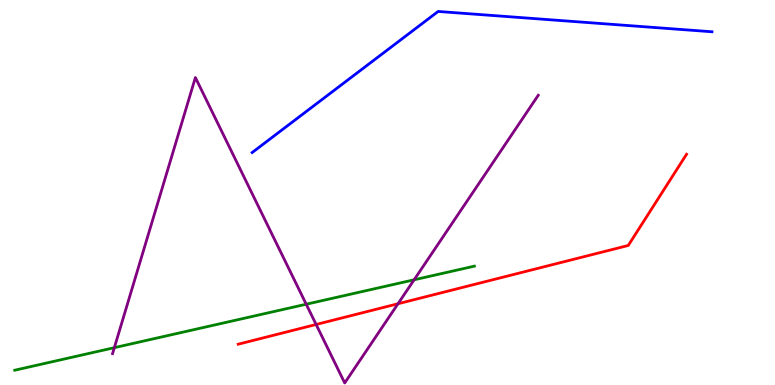[{'lines': ['blue', 'red'], 'intersections': []}, {'lines': ['green', 'red'], 'intersections': []}, {'lines': ['purple', 'red'], 'intersections': [{'x': 4.08, 'y': 1.57}, {'x': 5.14, 'y': 2.11}]}, {'lines': ['blue', 'green'], 'intersections': []}, {'lines': ['blue', 'purple'], 'intersections': []}, {'lines': ['green', 'purple'], 'intersections': [{'x': 1.48, 'y': 0.97}, {'x': 3.95, 'y': 2.1}, {'x': 5.34, 'y': 2.73}]}]